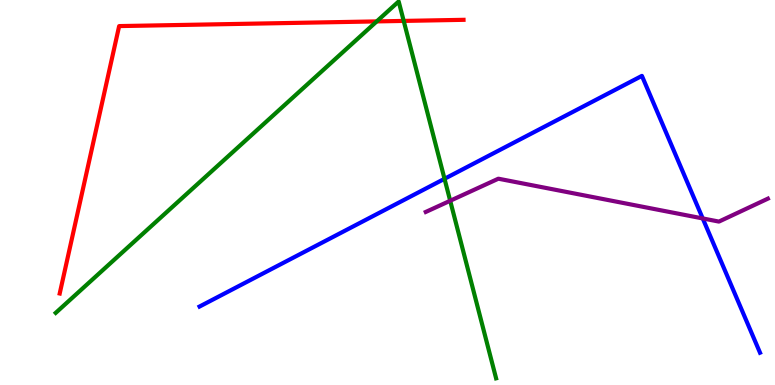[{'lines': ['blue', 'red'], 'intersections': []}, {'lines': ['green', 'red'], 'intersections': [{'x': 4.86, 'y': 9.44}, {'x': 5.21, 'y': 9.46}]}, {'lines': ['purple', 'red'], 'intersections': []}, {'lines': ['blue', 'green'], 'intersections': [{'x': 5.74, 'y': 5.36}]}, {'lines': ['blue', 'purple'], 'intersections': [{'x': 9.07, 'y': 4.33}]}, {'lines': ['green', 'purple'], 'intersections': [{'x': 5.81, 'y': 4.79}]}]